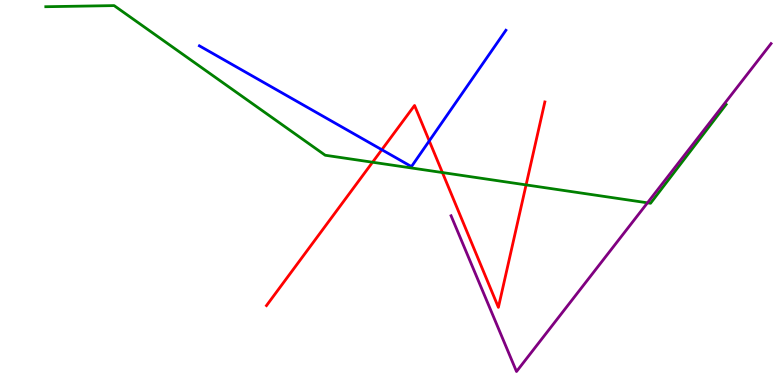[{'lines': ['blue', 'red'], 'intersections': [{'x': 4.93, 'y': 6.11}, {'x': 5.54, 'y': 6.34}]}, {'lines': ['green', 'red'], 'intersections': [{'x': 4.81, 'y': 5.79}, {'x': 5.71, 'y': 5.52}, {'x': 6.79, 'y': 5.2}]}, {'lines': ['purple', 'red'], 'intersections': []}, {'lines': ['blue', 'green'], 'intersections': []}, {'lines': ['blue', 'purple'], 'intersections': []}, {'lines': ['green', 'purple'], 'intersections': [{'x': 8.35, 'y': 4.73}]}]